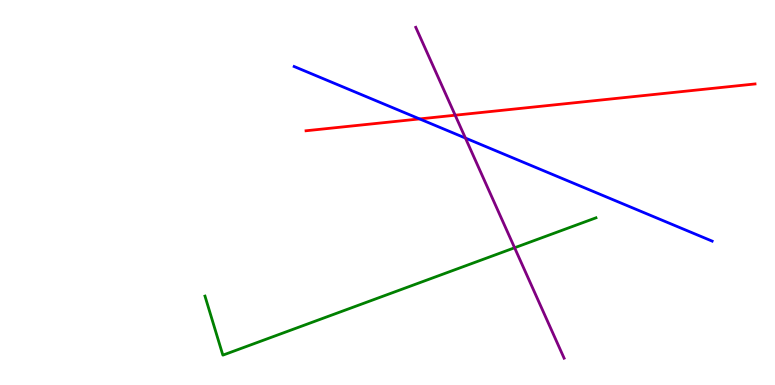[{'lines': ['blue', 'red'], 'intersections': [{'x': 5.41, 'y': 6.91}]}, {'lines': ['green', 'red'], 'intersections': []}, {'lines': ['purple', 'red'], 'intersections': [{'x': 5.87, 'y': 7.01}]}, {'lines': ['blue', 'green'], 'intersections': []}, {'lines': ['blue', 'purple'], 'intersections': [{'x': 6.01, 'y': 6.41}]}, {'lines': ['green', 'purple'], 'intersections': [{'x': 6.64, 'y': 3.56}]}]